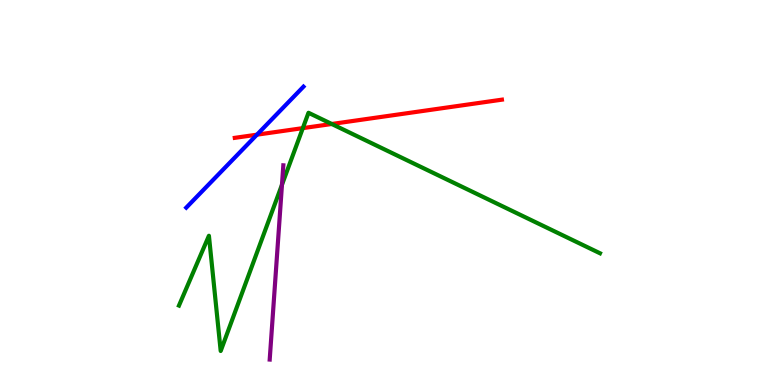[{'lines': ['blue', 'red'], 'intersections': [{'x': 3.32, 'y': 6.5}]}, {'lines': ['green', 'red'], 'intersections': [{'x': 3.91, 'y': 6.67}, {'x': 4.28, 'y': 6.78}]}, {'lines': ['purple', 'red'], 'intersections': []}, {'lines': ['blue', 'green'], 'intersections': []}, {'lines': ['blue', 'purple'], 'intersections': []}, {'lines': ['green', 'purple'], 'intersections': [{'x': 3.64, 'y': 5.2}]}]